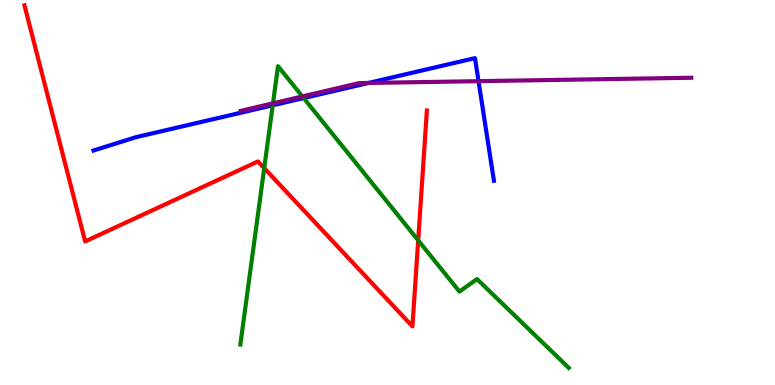[{'lines': ['blue', 'red'], 'intersections': []}, {'lines': ['green', 'red'], 'intersections': [{'x': 3.41, 'y': 5.63}, {'x': 5.4, 'y': 3.76}]}, {'lines': ['purple', 'red'], 'intersections': []}, {'lines': ['blue', 'green'], 'intersections': [{'x': 3.52, 'y': 7.27}, {'x': 3.92, 'y': 7.45}]}, {'lines': ['blue', 'purple'], 'intersections': [{'x': 4.76, 'y': 7.85}, {'x': 6.17, 'y': 7.89}]}, {'lines': ['green', 'purple'], 'intersections': [{'x': 3.52, 'y': 7.32}, {'x': 3.9, 'y': 7.5}]}]